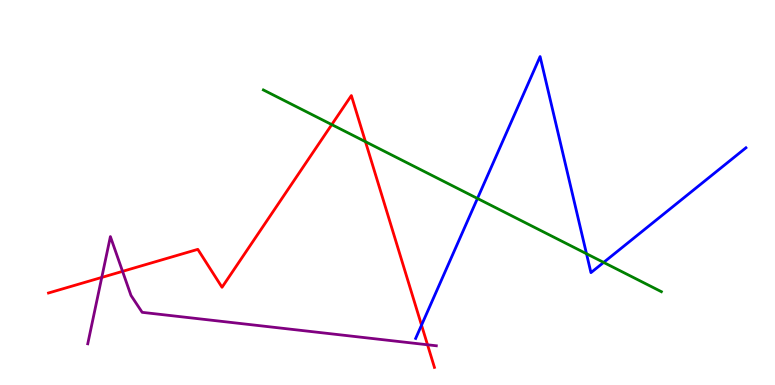[{'lines': ['blue', 'red'], 'intersections': [{'x': 5.44, 'y': 1.55}]}, {'lines': ['green', 'red'], 'intersections': [{'x': 4.28, 'y': 6.76}, {'x': 4.72, 'y': 6.32}]}, {'lines': ['purple', 'red'], 'intersections': [{'x': 1.31, 'y': 2.79}, {'x': 1.58, 'y': 2.95}, {'x': 5.52, 'y': 1.04}]}, {'lines': ['blue', 'green'], 'intersections': [{'x': 6.16, 'y': 4.85}, {'x': 7.57, 'y': 3.41}, {'x': 7.79, 'y': 3.18}]}, {'lines': ['blue', 'purple'], 'intersections': []}, {'lines': ['green', 'purple'], 'intersections': []}]